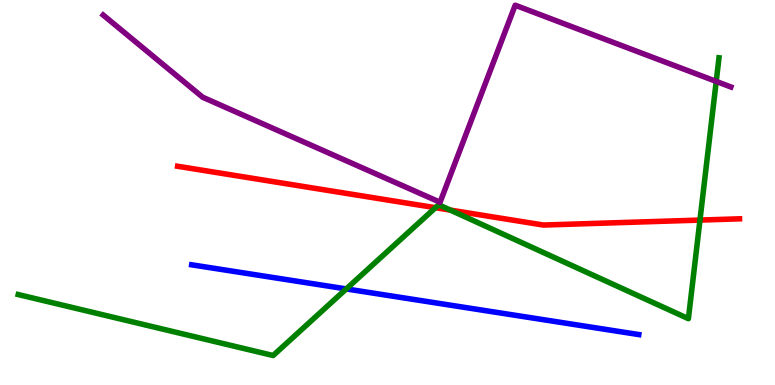[{'lines': ['blue', 'red'], 'intersections': []}, {'lines': ['green', 'red'], 'intersections': [{'x': 5.62, 'y': 4.61}, {'x': 5.81, 'y': 4.54}, {'x': 9.03, 'y': 4.28}]}, {'lines': ['purple', 'red'], 'intersections': []}, {'lines': ['blue', 'green'], 'intersections': [{'x': 4.47, 'y': 2.5}]}, {'lines': ['blue', 'purple'], 'intersections': []}, {'lines': ['green', 'purple'], 'intersections': [{'x': 9.24, 'y': 7.89}]}]